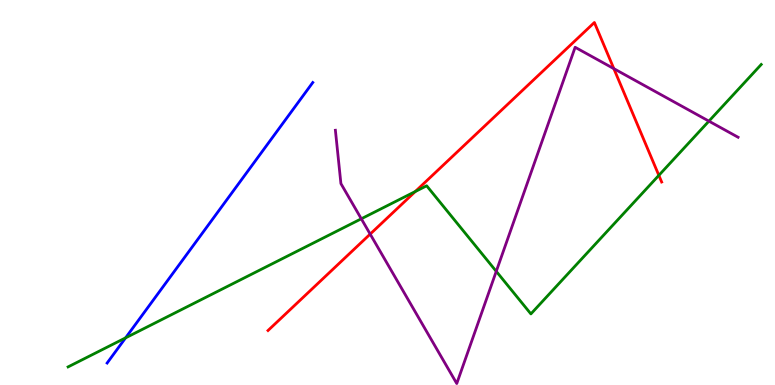[{'lines': ['blue', 'red'], 'intersections': []}, {'lines': ['green', 'red'], 'intersections': [{'x': 5.36, 'y': 5.03}, {'x': 8.5, 'y': 5.45}]}, {'lines': ['purple', 'red'], 'intersections': [{'x': 4.78, 'y': 3.92}, {'x': 7.92, 'y': 8.22}]}, {'lines': ['blue', 'green'], 'intersections': [{'x': 1.62, 'y': 1.22}]}, {'lines': ['blue', 'purple'], 'intersections': []}, {'lines': ['green', 'purple'], 'intersections': [{'x': 4.66, 'y': 4.32}, {'x': 6.4, 'y': 2.95}, {'x': 9.15, 'y': 6.85}]}]